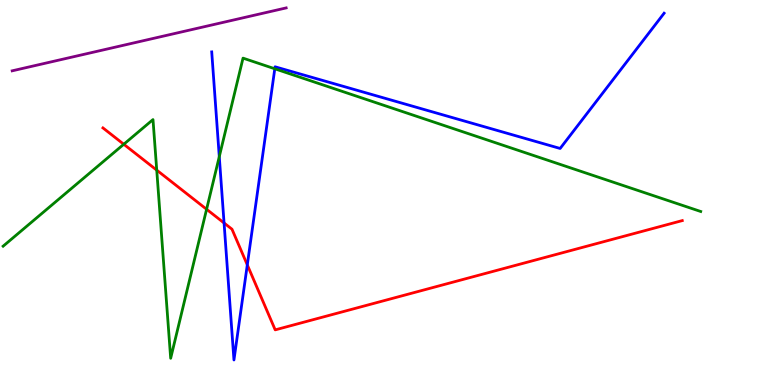[{'lines': ['blue', 'red'], 'intersections': [{'x': 2.89, 'y': 4.21}, {'x': 3.19, 'y': 3.12}]}, {'lines': ['green', 'red'], 'intersections': [{'x': 1.6, 'y': 6.25}, {'x': 2.02, 'y': 5.58}, {'x': 2.67, 'y': 4.56}]}, {'lines': ['purple', 'red'], 'intersections': []}, {'lines': ['blue', 'green'], 'intersections': [{'x': 2.83, 'y': 5.93}, {'x': 3.55, 'y': 8.21}]}, {'lines': ['blue', 'purple'], 'intersections': []}, {'lines': ['green', 'purple'], 'intersections': []}]